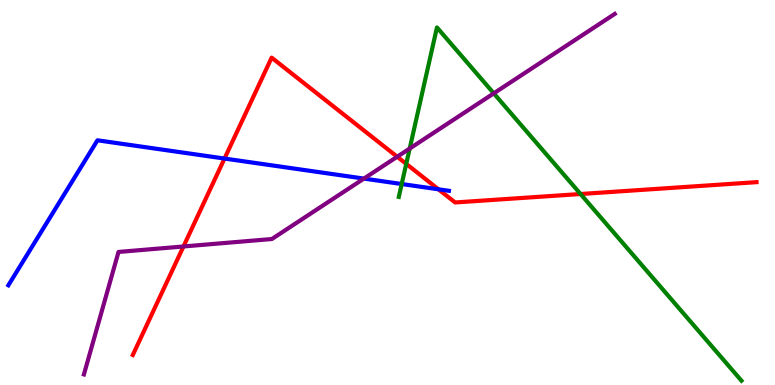[{'lines': ['blue', 'red'], 'intersections': [{'x': 2.9, 'y': 5.88}, {'x': 5.66, 'y': 5.08}]}, {'lines': ['green', 'red'], 'intersections': [{'x': 5.24, 'y': 5.74}, {'x': 7.49, 'y': 4.96}]}, {'lines': ['purple', 'red'], 'intersections': [{'x': 2.37, 'y': 3.6}, {'x': 5.13, 'y': 5.93}]}, {'lines': ['blue', 'green'], 'intersections': [{'x': 5.18, 'y': 5.22}]}, {'lines': ['blue', 'purple'], 'intersections': [{'x': 4.7, 'y': 5.36}]}, {'lines': ['green', 'purple'], 'intersections': [{'x': 5.29, 'y': 6.14}, {'x': 6.37, 'y': 7.58}]}]